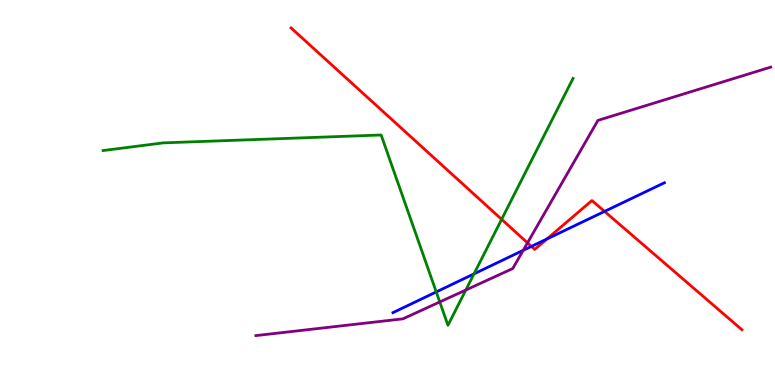[{'lines': ['blue', 'red'], 'intersections': [{'x': 6.86, 'y': 3.6}, {'x': 7.06, 'y': 3.79}, {'x': 7.8, 'y': 4.51}]}, {'lines': ['green', 'red'], 'intersections': [{'x': 6.47, 'y': 4.3}]}, {'lines': ['purple', 'red'], 'intersections': [{'x': 6.81, 'y': 3.69}]}, {'lines': ['blue', 'green'], 'intersections': [{'x': 5.63, 'y': 2.42}, {'x': 6.12, 'y': 2.89}]}, {'lines': ['blue', 'purple'], 'intersections': [{'x': 6.75, 'y': 3.5}]}, {'lines': ['green', 'purple'], 'intersections': [{'x': 5.67, 'y': 2.16}, {'x': 6.01, 'y': 2.47}]}]